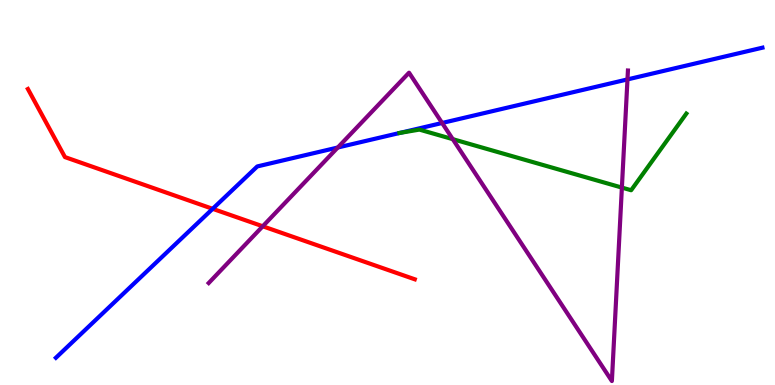[{'lines': ['blue', 'red'], 'intersections': [{'x': 2.74, 'y': 4.58}]}, {'lines': ['green', 'red'], 'intersections': []}, {'lines': ['purple', 'red'], 'intersections': [{'x': 3.39, 'y': 4.12}]}, {'lines': ['blue', 'green'], 'intersections': [{'x': 5.16, 'y': 6.55}]}, {'lines': ['blue', 'purple'], 'intersections': [{'x': 4.36, 'y': 6.17}, {'x': 5.7, 'y': 6.81}, {'x': 8.1, 'y': 7.94}]}, {'lines': ['green', 'purple'], 'intersections': [{'x': 5.84, 'y': 6.39}, {'x': 8.02, 'y': 5.13}]}]